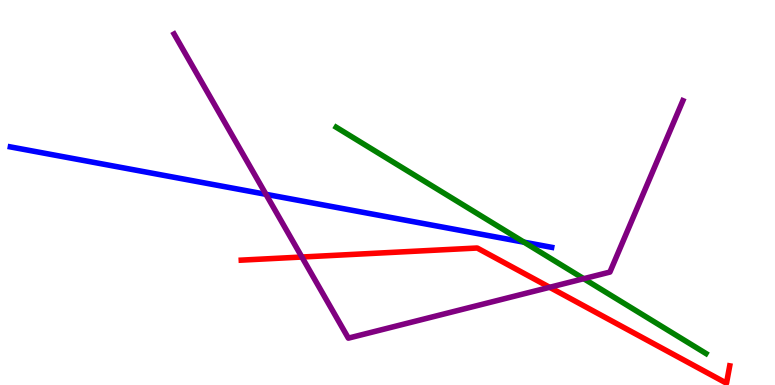[{'lines': ['blue', 'red'], 'intersections': []}, {'lines': ['green', 'red'], 'intersections': []}, {'lines': ['purple', 'red'], 'intersections': [{'x': 3.9, 'y': 3.32}, {'x': 7.09, 'y': 2.54}]}, {'lines': ['blue', 'green'], 'intersections': [{'x': 6.76, 'y': 3.71}]}, {'lines': ['blue', 'purple'], 'intersections': [{'x': 3.43, 'y': 4.95}]}, {'lines': ['green', 'purple'], 'intersections': [{'x': 7.53, 'y': 2.76}]}]